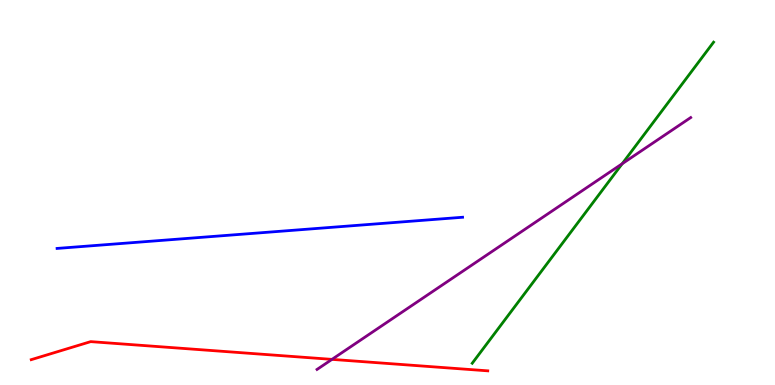[{'lines': ['blue', 'red'], 'intersections': []}, {'lines': ['green', 'red'], 'intersections': []}, {'lines': ['purple', 'red'], 'intersections': [{'x': 4.28, 'y': 0.666}]}, {'lines': ['blue', 'green'], 'intersections': []}, {'lines': ['blue', 'purple'], 'intersections': []}, {'lines': ['green', 'purple'], 'intersections': [{'x': 8.03, 'y': 5.75}]}]